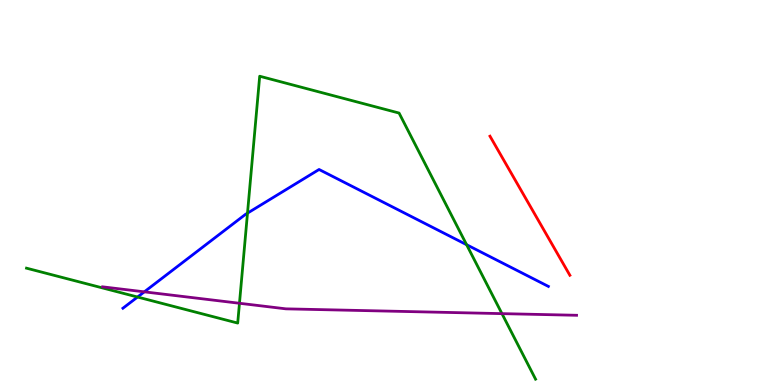[{'lines': ['blue', 'red'], 'intersections': []}, {'lines': ['green', 'red'], 'intersections': []}, {'lines': ['purple', 'red'], 'intersections': []}, {'lines': ['blue', 'green'], 'intersections': [{'x': 1.77, 'y': 2.28}, {'x': 3.19, 'y': 4.46}, {'x': 6.02, 'y': 3.64}]}, {'lines': ['blue', 'purple'], 'intersections': [{'x': 1.86, 'y': 2.42}]}, {'lines': ['green', 'purple'], 'intersections': [{'x': 3.09, 'y': 2.12}, {'x': 6.48, 'y': 1.85}]}]